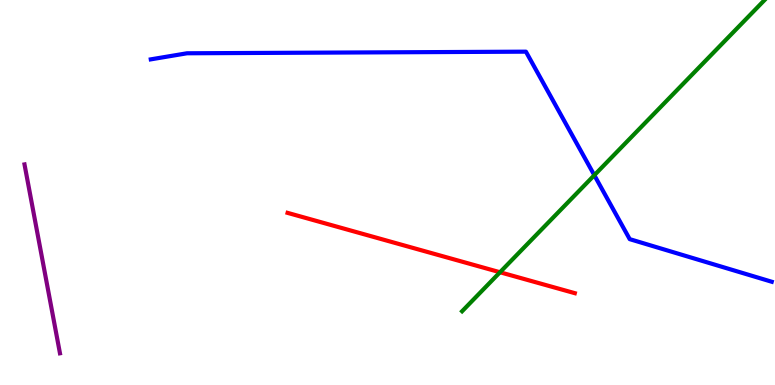[{'lines': ['blue', 'red'], 'intersections': []}, {'lines': ['green', 'red'], 'intersections': [{'x': 6.45, 'y': 2.93}]}, {'lines': ['purple', 'red'], 'intersections': []}, {'lines': ['blue', 'green'], 'intersections': [{'x': 7.67, 'y': 5.45}]}, {'lines': ['blue', 'purple'], 'intersections': []}, {'lines': ['green', 'purple'], 'intersections': []}]